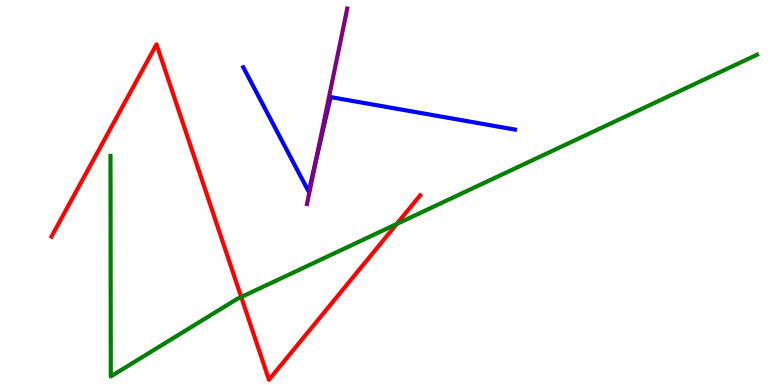[{'lines': ['blue', 'red'], 'intersections': []}, {'lines': ['green', 'red'], 'intersections': [{'x': 3.11, 'y': 2.28}, {'x': 5.12, 'y': 4.18}]}, {'lines': ['purple', 'red'], 'intersections': []}, {'lines': ['blue', 'green'], 'intersections': []}, {'lines': ['blue', 'purple'], 'intersections': [{'x': 4.08, 'y': 5.85}]}, {'lines': ['green', 'purple'], 'intersections': []}]